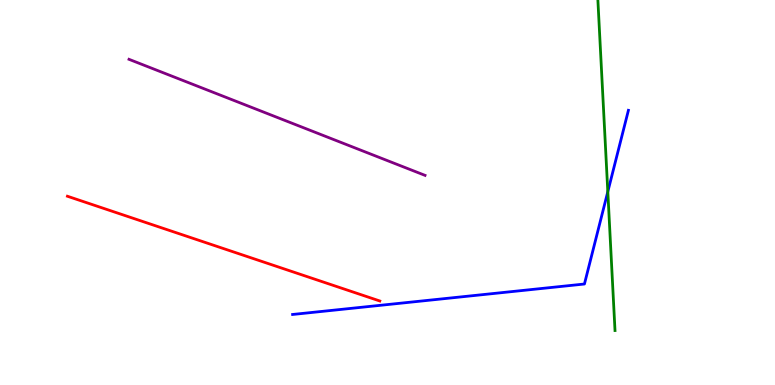[{'lines': ['blue', 'red'], 'intersections': []}, {'lines': ['green', 'red'], 'intersections': []}, {'lines': ['purple', 'red'], 'intersections': []}, {'lines': ['blue', 'green'], 'intersections': [{'x': 7.84, 'y': 5.02}]}, {'lines': ['blue', 'purple'], 'intersections': []}, {'lines': ['green', 'purple'], 'intersections': []}]